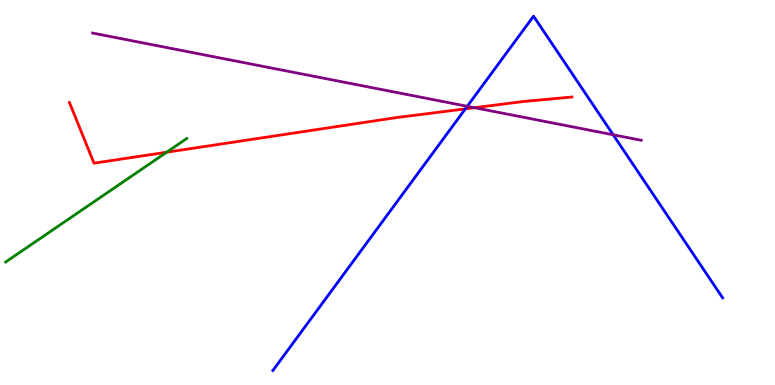[{'lines': ['blue', 'red'], 'intersections': [{'x': 6.0, 'y': 7.17}]}, {'lines': ['green', 'red'], 'intersections': [{'x': 2.15, 'y': 6.05}]}, {'lines': ['purple', 'red'], 'intersections': [{'x': 6.12, 'y': 7.2}]}, {'lines': ['blue', 'green'], 'intersections': []}, {'lines': ['blue', 'purple'], 'intersections': [{'x': 6.03, 'y': 7.24}, {'x': 7.91, 'y': 6.5}]}, {'lines': ['green', 'purple'], 'intersections': []}]